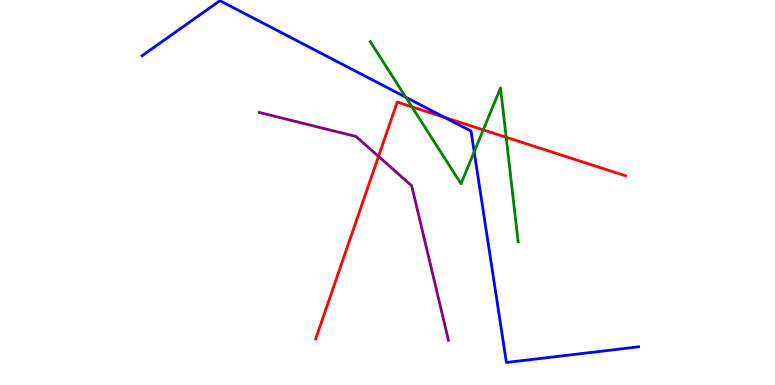[{'lines': ['blue', 'red'], 'intersections': [{'x': 5.74, 'y': 6.95}]}, {'lines': ['green', 'red'], 'intersections': [{'x': 5.31, 'y': 7.22}, {'x': 6.24, 'y': 6.63}, {'x': 6.53, 'y': 6.43}]}, {'lines': ['purple', 'red'], 'intersections': [{'x': 4.88, 'y': 5.94}]}, {'lines': ['blue', 'green'], 'intersections': [{'x': 5.24, 'y': 7.48}, {'x': 6.12, 'y': 6.06}]}, {'lines': ['blue', 'purple'], 'intersections': []}, {'lines': ['green', 'purple'], 'intersections': []}]